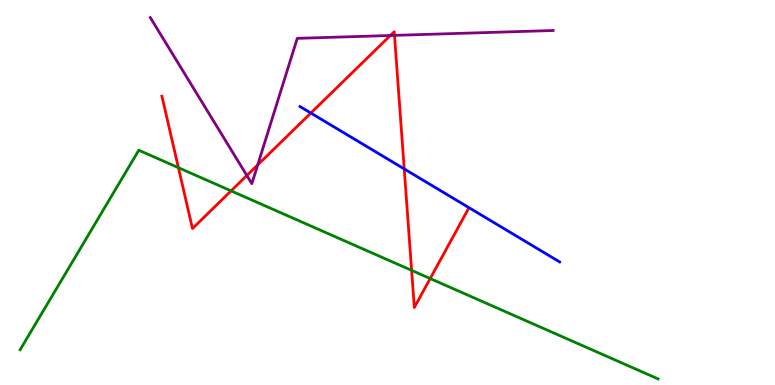[{'lines': ['blue', 'red'], 'intersections': [{'x': 4.01, 'y': 7.06}, {'x': 5.22, 'y': 5.61}]}, {'lines': ['green', 'red'], 'intersections': [{'x': 2.3, 'y': 5.64}, {'x': 2.98, 'y': 5.04}, {'x': 5.31, 'y': 2.98}, {'x': 5.55, 'y': 2.76}]}, {'lines': ['purple', 'red'], 'intersections': [{'x': 3.19, 'y': 5.44}, {'x': 3.33, 'y': 5.72}, {'x': 5.04, 'y': 9.08}, {'x': 5.09, 'y': 9.08}]}, {'lines': ['blue', 'green'], 'intersections': []}, {'lines': ['blue', 'purple'], 'intersections': []}, {'lines': ['green', 'purple'], 'intersections': []}]